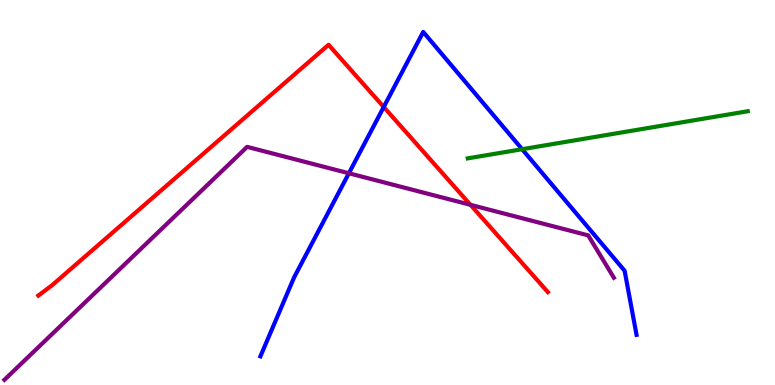[{'lines': ['blue', 'red'], 'intersections': [{'x': 4.95, 'y': 7.22}]}, {'lines': ['green', 'red'], 'intersections': []}, {'lines': ['purple', 'red'], 'intersections': [{'x': 6.07, 'y': 4.68}]}, {'lines': ['blue', 'green'], 'intersections': [{'x': 6.74, 'y': 6.12}]}, {'lines': ['blue', 'purple'], 'intersections': [{'x': 4.5, 'y': 5.5}]}, {'lines': ['green', 'purple'], 'intersections': []}]